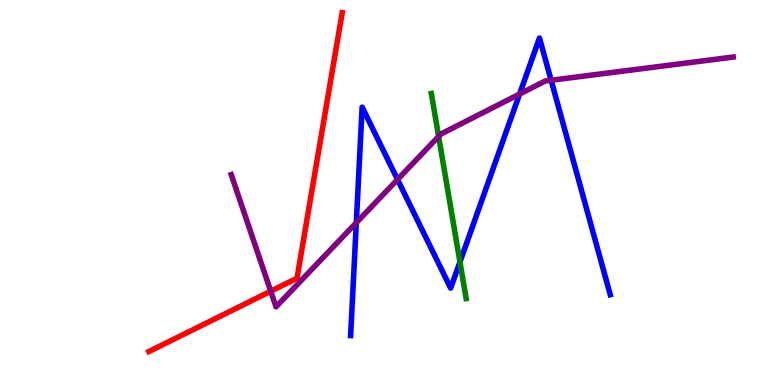[{'lines': ['blue', 'red'], 'intersections': []}, {'lines': ['green', 'red'], 'intersections': []}, {'lines': ['purple', 'red'], 'intersections': [{'x': 3.49, 'y': 2.44}]}, {'lines': ['blue', 'green'], 'intersections': [{'x': 5.93, 'y': 3.2}]}, {'lines': ['blue', 'purple'], 'intersections': [{'x': 4.6, 'y': 4.22}, {'x': 5.13, 'y': 5.34}, {'x': 6.7, 'y': 7.56}, {'x': 7.11, 'y': 7.92}]}, {'lines': ['green', 'purple'], 'intersections': [{'x': 5.66, 'y': 6.46}]}]